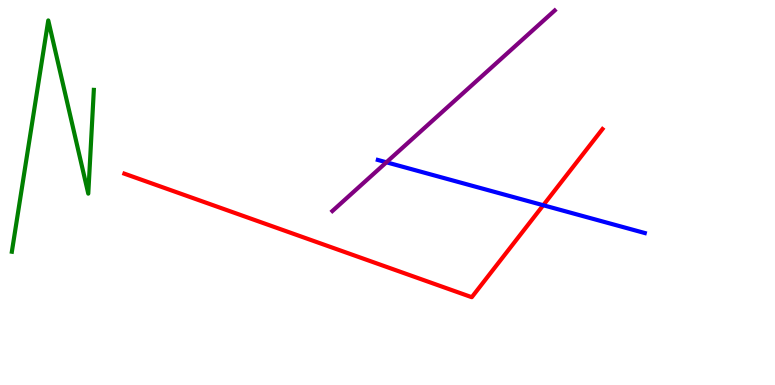[{'lines': ['blue', 'red'], 'intersections': [{'x': 7.01, 'y': 4.67}]}, {'lines': ['green', 'red'], 'intersections': []}, {'lines': ['purple', 'red'], 'intersections': []}, {'lines': ['blue', 'green'], 'intersections': []}, {'lines': ['blue', 'purple'], 'intersections': [{'x': 4.99, 'y': 5.78}]}, {'lines': ['green', 'purple'], 'intersections': []}]